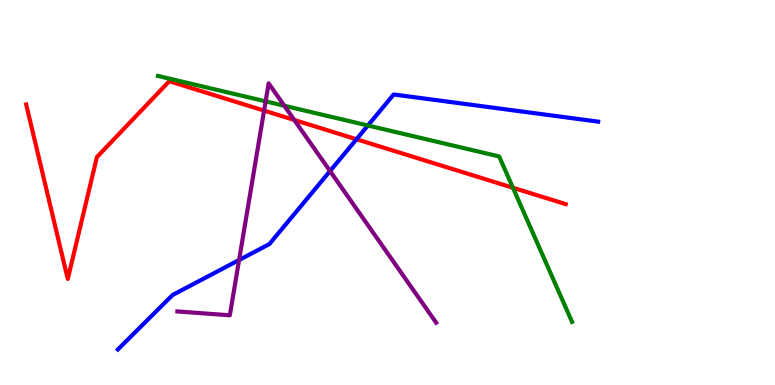[{'lines': ['blue', 'red'], 'intersections': [{'x': 4.6, 'y': 6.38}]}, {'lines': ['green', 'red'], 'intersections': [{'x': 6.62, 'y': 5.12}]}, {'lines': ['purple', 'red'], 'intersections': [{'x': 3.41, 'y': 7.13}, {'x': 3.8, 'y': 6.88}]}, {'lines': ['blue', 'green'], 'intersections': [{'x': 4.75, 'y': 6.74}]}, {'lines': ['blue', 'purple'], 'intersections': [{'x': 3.08, 'y': 3.25}, {'x': 4.26, 'y': 5.56}]}, {'lines': ['green', 'purple'], 'intersections': [{'x': 3.43, 'y': 7.37}, {'x': 3.67, 'y': 7.25}]}]